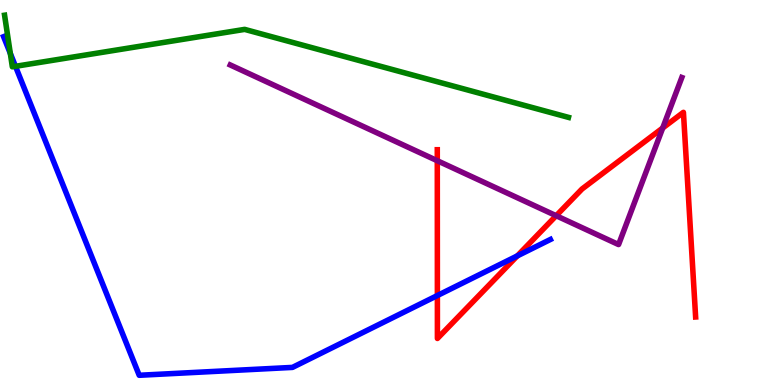[{'lines': ['blue', 'red'], 'intersections': [{'x': 5.64, 'y': 2.32}, {'x': 6.67, 'y': 3.35}]}, {'lines': ['green', 'red'], 'intersections': []}, {'lines': ['purple', 'red'], 'intersections': [{'x': 5.64, 'y': 5.83}, {'x': 7.18, 'y': 4.4}, {'x': 8.55, 'y': 6.68}]}, {'lines': ['blue', 'green'], 'intersections': [{'x': 0.133, 'y': 8.61}, {'x': 0.2, 'y': 8.28}]}, {'lines': ['blue', 'purple'], 'intersections': []}, {'lines': ['green', 'purple'], 'intersections': []}]